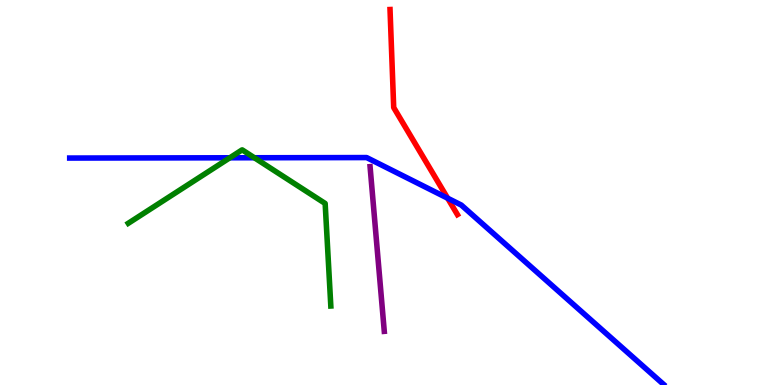[{'lines': ['blue', 'red'], 'intersections': [{'x': 5.78, 'y': 4.85}]}, {'lines': ['green', 'red'], 'intersections': []}, {'lines': ['purple', 'red'], 'intersections': []}, {'lines': ['blue', 'green'], 'intersections': [{'x': 2.97, 'y': 5.9}, {'x': 3.28, 'y': 5.9}]}, {'lines': ['blue', 'purple'], 'intersections': []}, {'lines': ['green', 'purple'], 'intersections': []}]